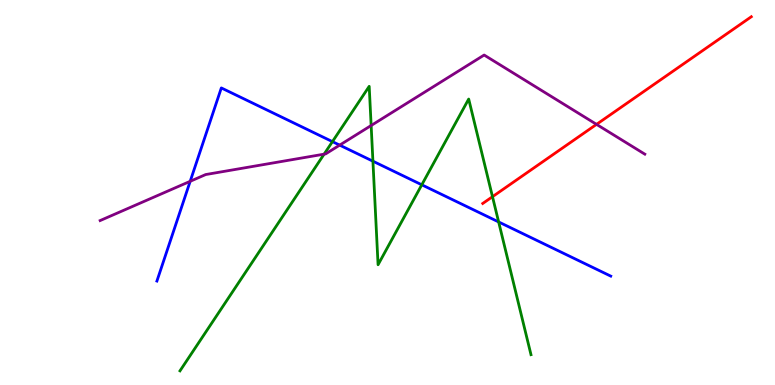[{'lines': ['blue', 'red'], 'intersections': []}, {'lines': ['green', 'red'], 'intersections': [{'x': 6.35, 'y': 4.89}]}, {'lines': ['purple', 'red'], 'intersections': [{'x': 7.7, 'y': 6.77}]}, {'lines': ['blue', 'green'], 'intersections': [{'x': 4.29, 'y': 6.32}, {'x': 4.81, 'y': 5.81}, {'x': 5.44, 'y': 5.2}, {'x': 6.43, 'y': 4.24}]}, {'lines': ['blue', 'purple'], 'intersections': [{'x': 2.45, 'y': 5.29}, {'x': 4.38, 'y': 6.23}]}, {'lines': ['green', 'purple'], 'intersections': [{'x': 4.18, 'y': 6.0}, {'x': 4.79, 'y': 6.74}]}]